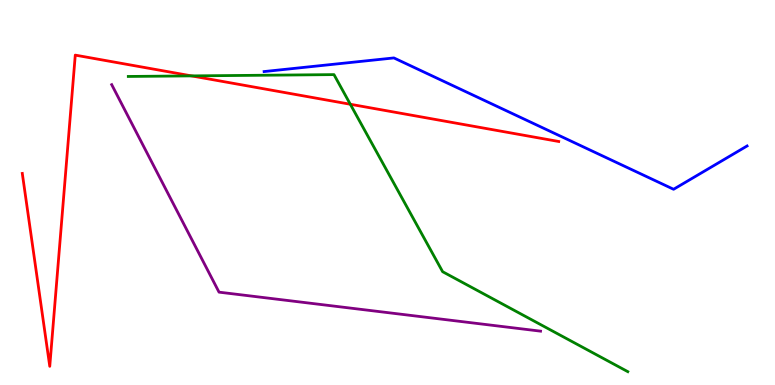[{'lines': ['blue', 'red'], 'intersections': []}, {'lines': ['green', 'red'], 'intersections': [{'x': 2.47, 'y': 8.03}, {'x': 4.52, 'y': 7.29}]}, {'lines': ['purple', 'red'], 'intersections': []}, {'lines': ['blue', 'green'], 'intersections': []}, {'lines': ['blue', 'purple'], 'intersections': []}, {'lines': ['green', 'purple'], 'intersections': []}]